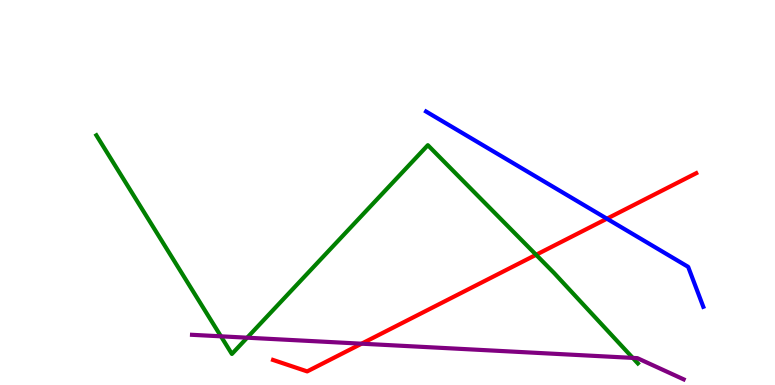[{'lines': ['blue', 'red'], 'intersections': [{'x': 7.83, 'y': 4.32}]}, {'lines': ['green', 'red'], 'intersections': [{'x': 6.92, 'y': 3.38}]}, {'lines': ['purple', 'red'], 'intersections': [{'x': 4.67, 'y': 1.07}]}, {'lines': ['blue', 'green'], 'intersections': []}, {'lines': ['blue', 'purple'], 'intersections': []}, {'lines': ['green', 'purple'], 'intersections': [{'x': 2.85, 'y': 1.26}, {'x': 3.19, 'y': 1.23}, {'x': 8.16, 'y': 0.704}]}]